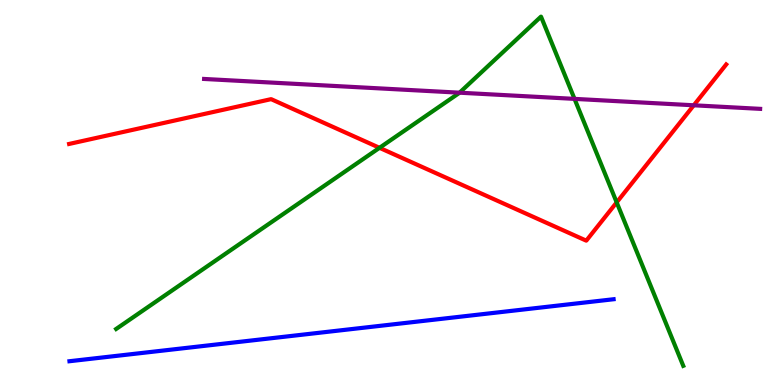[{'lines': ['blue', 'red'], 'intersections': []}, {'lines': ['green', 'red'], 'intersections': [{'x': 4.9, 'y': 6.16}, {'x': 7.96, 'y': 4.74}]}, {'lines': ['purple', 'red'], 'intersections': [{'x': 8.95, 'y': 7.27}]}, {'lines': ['blue', 'green'], 'intersections': []}, {'lines': ['blue', 'purple'], 'intersections': []}, {'lines': ['green', 'purple'], 'intersections': [{'x': 5.93, 'y': 7.59}, {'x': 7.41, 'y': 7.43}]}]